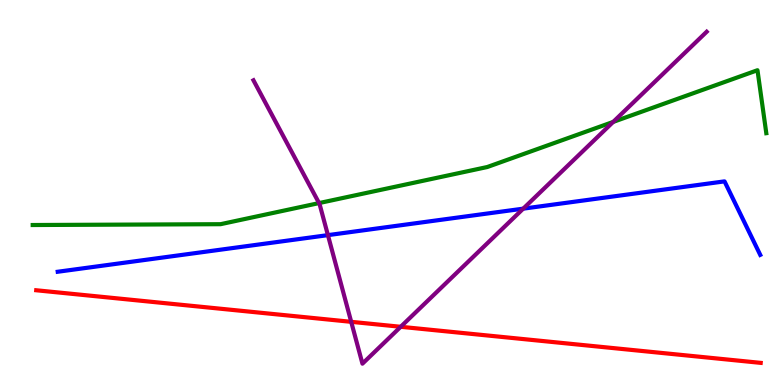[{'lines': ['blue', 'red'], 'intersections': []}, {'lines': ['green', 'red'], 'intersections': []}, {'lines': ['purple', 'red'], 'intersections': [{'x': 4.53, 'y': 1.64}, {'x': 5.17, 'y': 1.51}]}, {'lines': ['blue', 'green'], 'intersections': []}, {'lines': ['blue', 'purple'], 'intersections': [{'x': 4.23, 'y': 3.89}, {'x': 6.75, 'y': 4.58}]}, {'lines': ['green', 'purple'], 'intersections': [{'x': 4.12, 'y': 4.73}, {'x': 7.91, 'y': 6.83}]}]